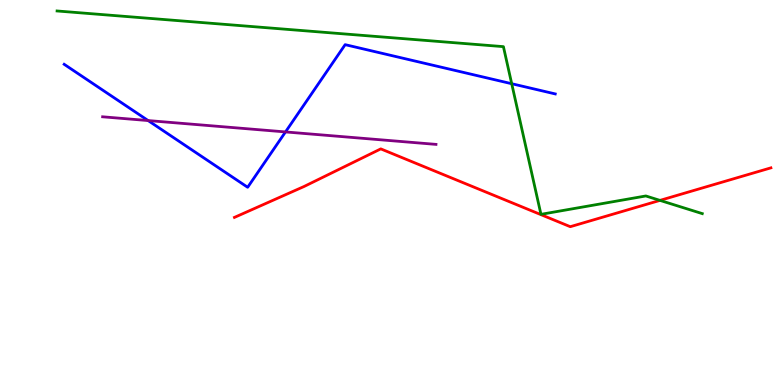[{'lines': ['blue', 'red'], 'intersections': []}, {'lines': ['green', 'red'], 'intersections': [{'x': 8.52, 'y': 4.8}]}, {'lines': ['purple', 'red'], 'intersections': []}, {'lines': ['blue', 'green'], 'intersections': [{'x': 6.6, 'y': 7.83}]}, {'lines': ['blue', 'purple'], 'intersections': [{'x': 1.91, 'y': 6.87}, {'x': 3.68, 'y': 6.57}]}, {'lines': ['green', 'purple'], 'intersections': []}]